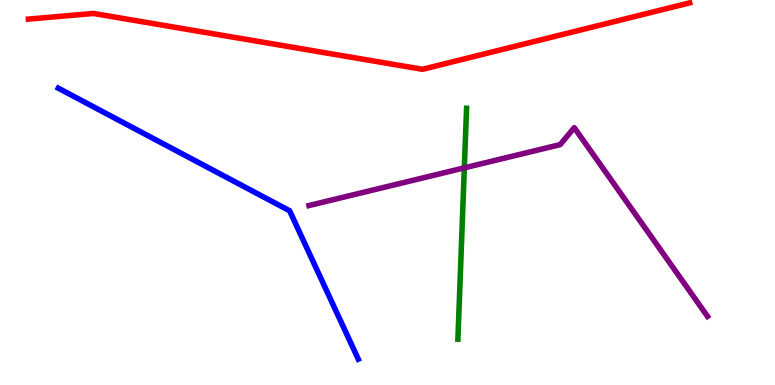[{'lines': ['blue', 'red'], 'intersections': []}, {'lines': ['green', 'red'], 'intersections': []}, {'lines': ['purple', 'red'], 'intersections': []}, {'lines': ['blue', 'green'], 'intersections': []}, {'lines': ['blue', 'purple'], 'intersections': []}, {'lines': ['green', 'purple'], 'intersections': [{'x': 5.99, 'y': 5.64}]}]